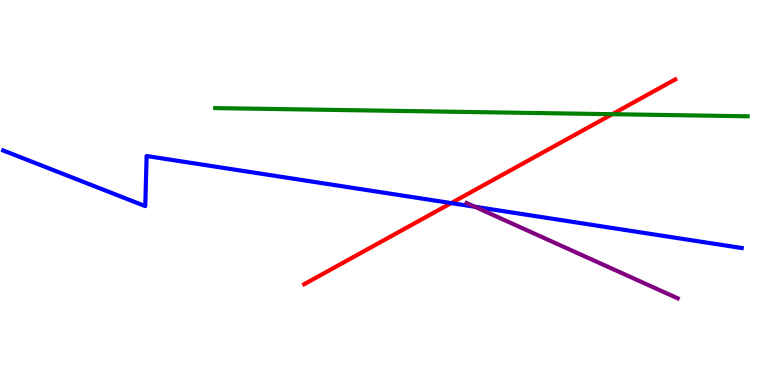[{'lines': ['blue', 'red'], 'intersections': [{'x': 5.82, 'y': 4.72}]}, {'lines': ['green', 'red'], 'intersections': [{'x': 7.9, 'y': 7.03}]}, {'lines': ['purple', 'red'], 'intersections': []}, {'lines': ['blue', 'green'], 'intersections': []}, {'lines': ['blue', 'purple'], 'intersections': [{'x': 6.13, 'y': 4.63}]}, {'lines': ['green', 'purple'], 'intersections': []}]